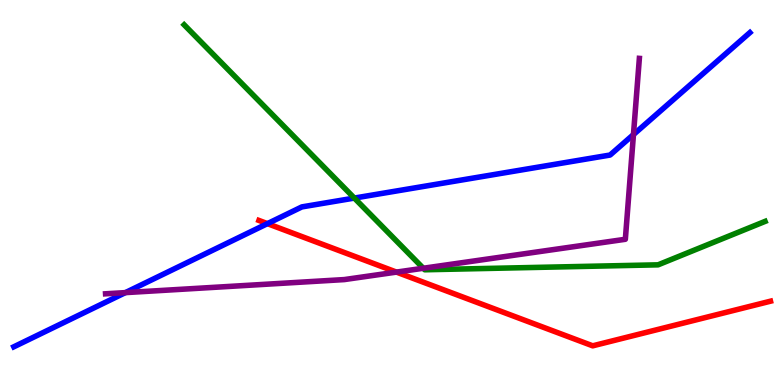[{'lines': ['blue', 'red'], 'intersections': [{'x': 3.45, 'y': 4.19}]}, {'lines': ['green', 'red'], 'intersections': []}, {'lines': ['purple', 'red'], 'intersections': [{'x': 5.12, 'y': 2.93}]}, {'lines': ['blue', 'green'], 'intersections': [{'x': 4.57, 'y': 4.86}]}, {'lines': ['blue', 'purple'], 'intersections': [{'x': 1.62, 'y': 2.4}, {'x': 8.17, 'y': 6.5}]}, {'lines': ['green', 'purple'], 'intersections': [{'x': 5.46, 'y': 3.03}]}]